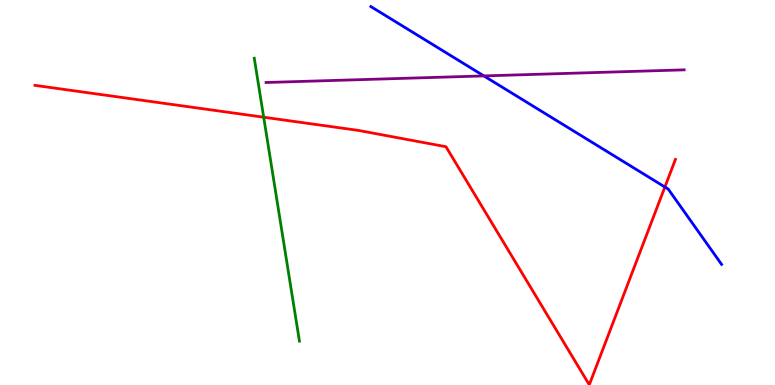[{'lines': ['blue', 'red'], 'intersections': [{'x': 8.58, 'y': 5.14}]}, {'lines': ['green', 'red'], 'intersections': [{'x': 3.4, 'y': 6.96}]}, {'lines': ['purple', 'red'], 'intersections': []}, {'lines': ['blue', 'green'], 'intersections': []}, {'lines': ['blue', 'purple'], 'intersections': [{'x': 6.24, 'y': 8.03}]}, {'lines': ['green', 'purple'], 'intersections': []}]